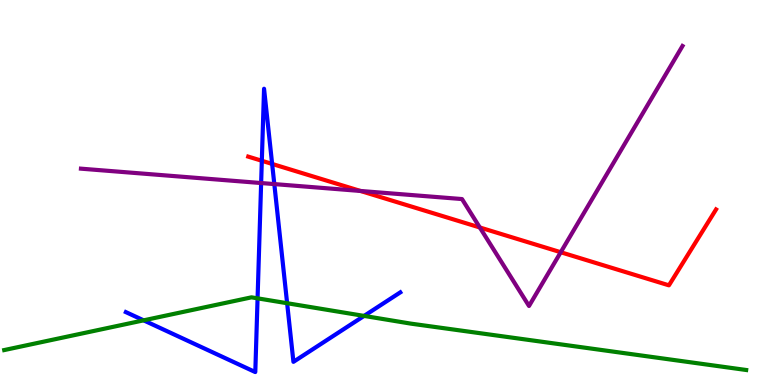[{'lines': ['blue', 'red'], 'intersections': [{'x': 3.38, 'y': 5.82}, {'x': 3.51, 'y': 5.74}]}, {'lines': ['green', 'red'], 'intersections': []}, {'lines': ['purple', 'red'], 'intersections': [{'x': 4.65, 'y': 5.04}, {'x': 6.19, 'y': 4.09}, {'x': 7.24, 'y': 3.45}]}, {'lines': ['blue', 'green'], 'intersections': [{'x': 1.85, 'y': 1.68}, {'x': 3.32, 'y': 2.25}, {'x': 3.7, 'y': 2.12}, {'x': 4.7, 'y': 1.79}]}, {'lines': ['blue', 'purple'], 'intersections': [{'x': 3.37, 'y': 5.25}, {'x': 3.54, 'y': 5.22}]}, {'lines': ['green', 'purple'], 'intersections': []}]